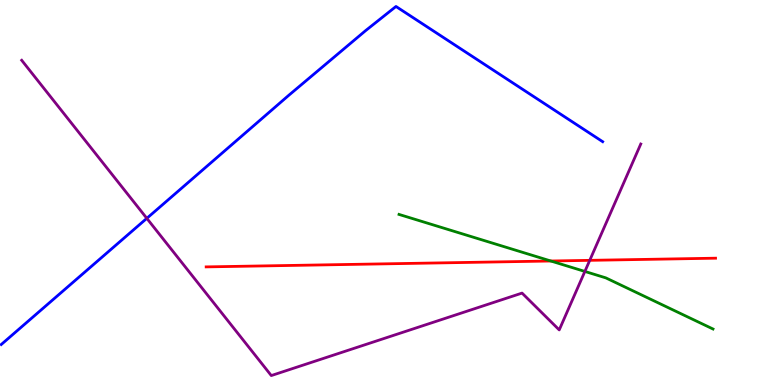[{'lines': ['blue', 'red'], 'intersections': []}, {'lines': ['green', 'red'], 'intersections': [{'x': 7.11, 'y': 3.22}]}, {'lines': ['purple', 'red'], 'intersections': [{'x': 7.61, 'y': 3.24}]}, {'lines': ['blue', 'green'], 'intersections': []}, {'lines': ['blue', 'purple'], 'intersections': [{'x': 1.89, 'y': 4.33}]}, {'lines': ['green', 'purple'], 'intersections': [{'x': 7.55, 'y': 2.95}]}]